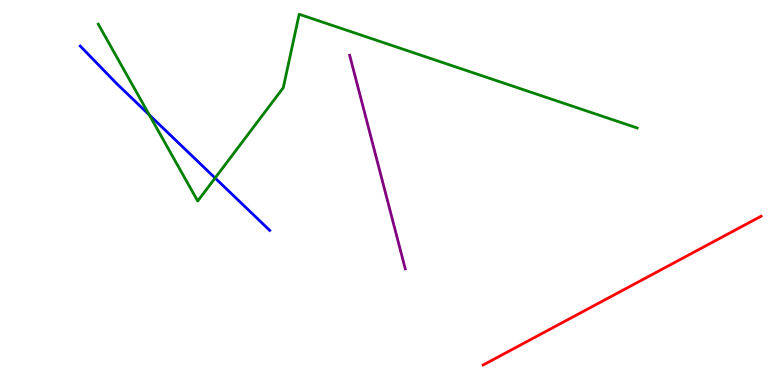[{'lines': ['blue', 'red'], 'intersections': []}, {'lines': ['green', 'red'], 'intersections': []}, {'lines': ['purple', 'red'], 'intersections': []}, {'lines': ['blue', 'green'], 'intersections': [{'x': 1.93, 'y': 7.02}, {'x': 2.78, 'y': 5.38}]}, {'lines': ['blue', 'purple'], 'intersections': []}, {'lines': ['green', 'purple'], 'intersections': []}]